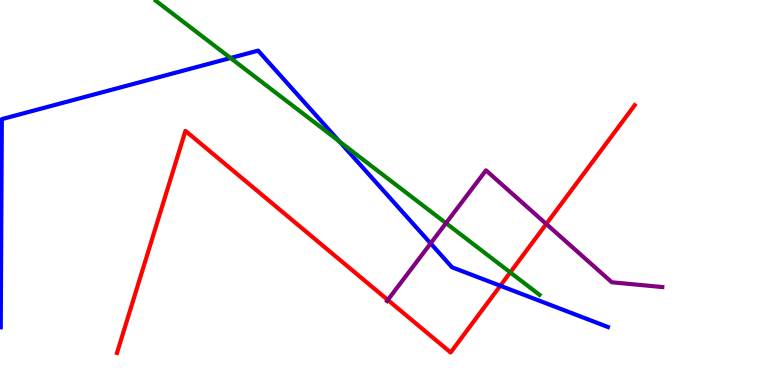[{'lines': ['blue', 'red'], 'intersections': [{'x': 6.46, 'y': 2.58}]}, {'lines': ['green', 'red'], 'intersections': [{'x': 6.58, 'y': 2.92}]}, {'lines': ['purple', 'red'], 'intersections': [{'x': 5.0, 'y': 2.21}, {'x': 7.05, 'y': 4.18}]}, {'lines': ['blue', 'green'], 'intersections': [{'x': 2.97, 'y': 8.49}, {'x': 4.38, 'y': 6.33}]}, {'lines': ['blue', 'purple'], 'intersections': [{'x': 5.56, 'y': 3.68}]}, {'lines': ['green', 'purple'], 'intersections': [{'x': 5.75, 'y': 4.2}]}]